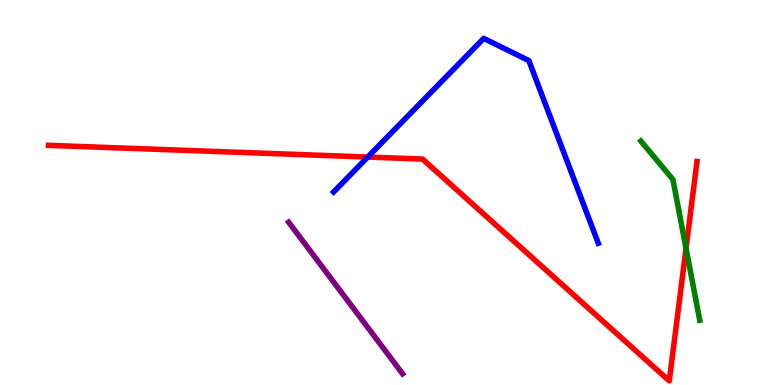[{'lines': ['blue', 'red'], 'intersections': [{'x': 4.74, 'y': 5.92}]}, {'lines': ['green', 'red'], 'intersections': [{'x': 8.85, 'y': 3.55}]}, {'lines': ['purple', 'red'], 'intersections': []}, {'lines': ['blue', 'green'], 'intersections': []}, {'lines': ['blue', 'purple'], 'intersections': []}, {'lines': ['green', 'purple'], 'intersections': []}]